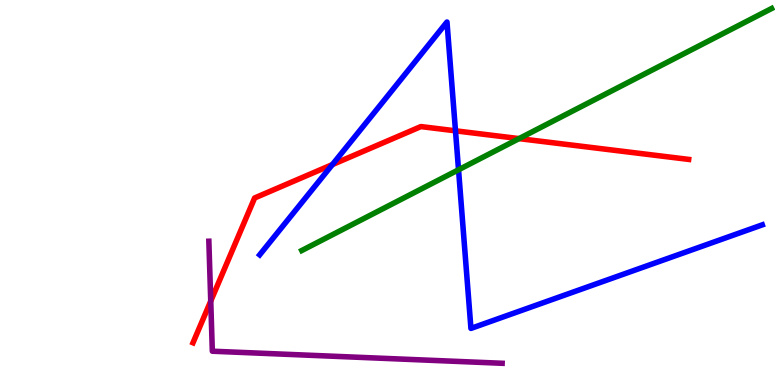[{'lines': ['blue', 'red'], 'intersections': [{'x': 4.29, 'y': 5.73}, {'x': 5.88, 'y': 6.6}]}, {'lines': ['green', 'red'], 'intersections': [{'x': 6.7, 'y': 6.4}]}, {'lines': ['purple', 'red'], 'intersections': [{'x': 2.72, 'y': 2.18}]}, {'lines': ['blue', 'green'], 'intersections': [{'x': 5.92, 'y': 5.59}]}, {'lines': ['blue', 'purple'], 'intersections': []}, {'lines': ['green', 'purple'], 'intersections': []}]